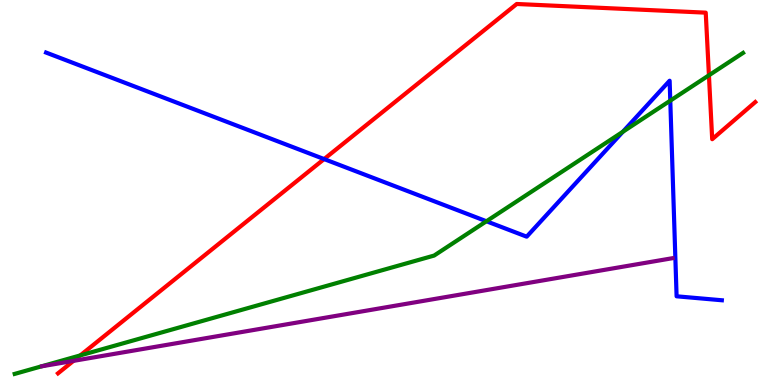[{'lines': ['blue', 'red'], 'intersections': [{'x': 4.18, 'y': 5.87}]}, {'lines': ['green', 'red'], 'intersections': [{'x': 1.04, 'y': 0.769}, {'x': 9.15, 'y': 8.04}]}, {'lines': ['purple', 'red'], 'intersections': [{'x': 0.948, 'y': 0.627}]}, {'lines': ['blue', 'green'], 'intersections': [{'x': 6.28, 'y': 4.25}, {'x': 8.04, 'y': 6.58}, {'x': 8.65, 'y': 7.39}]}, {'lines': ['blue', 'purple'], 'intersections': []}, {'lines': ['green', 'purple'], 'intersections': []}]